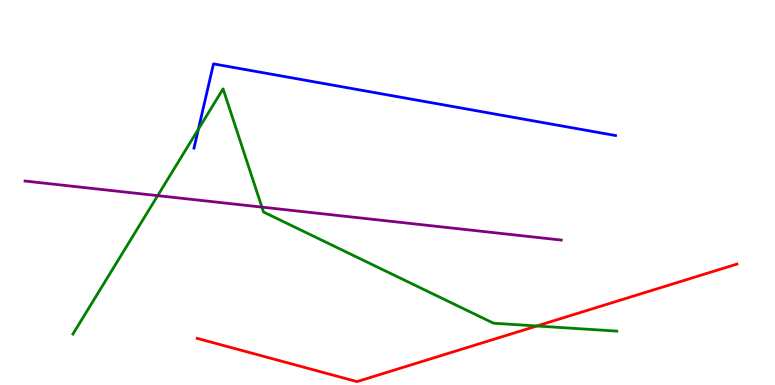[{'lines': ['blue', 'red'], 'intersections': []}, {'lines': ['green', 'red'], 'intersections': [{'x': 6.93, 'y': 1.53}]}, {'lines': ['purple', 'red'], 'intersections': []}, {'lines': ['blue', 'green'], 'intersections': [{'x': 2.56, 'y': 6.64}]}, {'lines': ['blue', 'purple'], 'intersections': []}, {'lines': ['green', 'purple'], 'intersections': [{'x': 2.03, 'y': 4.92}, {'x': 3.38, 'y': 4.62}]}]